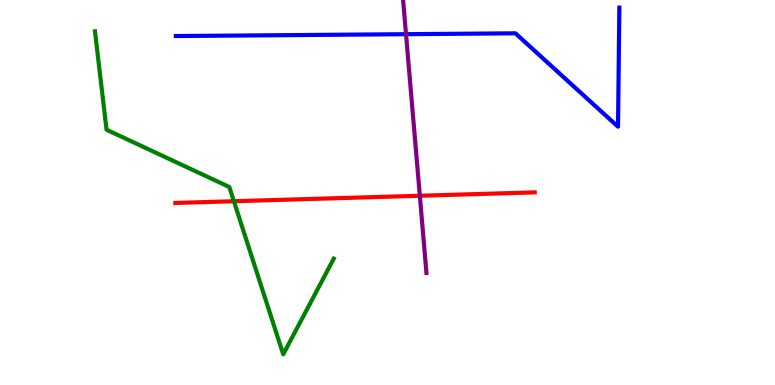[{'lines': ['blue', 'red'], 'intersections': []}, {'lines': ['green', 'red'], 'intersections': [{'x': 3.02, 'y': 4.77}]}, {'lines': ['purple', 'red'], 'intersections': [{'x': 5.42, 'y': 4.92}]}, {'lines': ['blue', 'green'], 'intersections': []}, {'lines': ['blue', 'purple'], 'intersections': [{'x': 5.24, 'y': 9.11}]}, {'lines': ['green', 'purple'], 'intersections': []}]